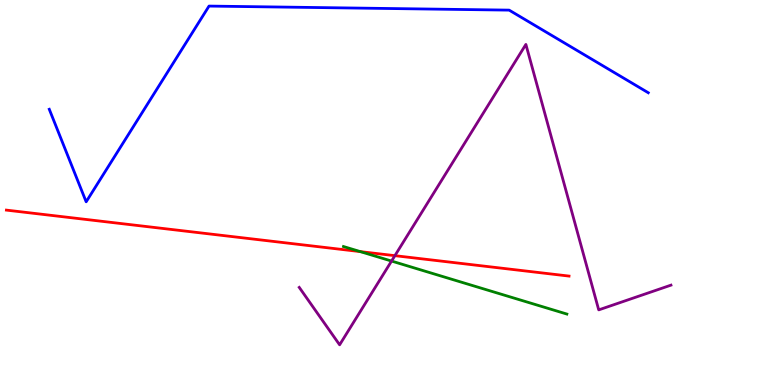[{'lines': ['blue', 'red'], 'intersections': []}, {'lines': ['green', 'red'], 'intersections': [{'x': 4.65, 'y': 3.46}]}, {'lines': ['purple', 'red'], 'intersections': [{'x': 5.1, 'y': 3.36}]}, {'lines': ['blue', 'green'], 'intersections': []}, {'lines': ['blue', 'purple'], 'intersections': []}, {'lines': ['green', 'purple'], 'intersections': [{'x': 5.05, 'y': 3.22}]}]